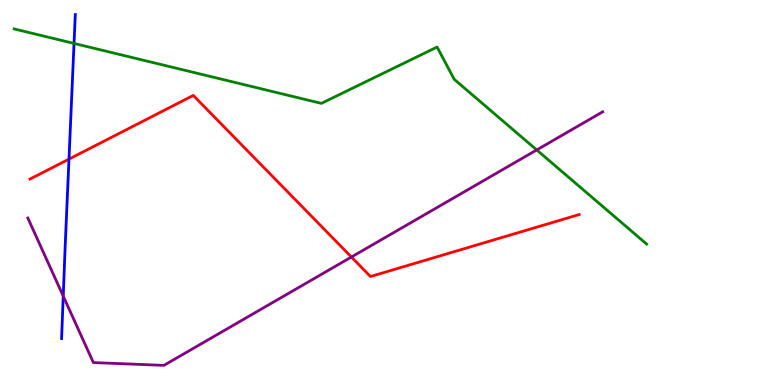[{'lines': ['blue', 'red'], 'intersections': [{'x': 0.89, 'y': 5.87}]}, {'lines': ['green', 'red'], 'intersections': []}, {'lines': ['purple', 'red'], 'intersections': [{'x': 4.53, 'y': 3.32}]}, {'lines': ['blue', 'green'], 'intersections': [{'x': 0.955, 'y': 8.87}]}, {'lines': ['blue', 'purple'], 'intersections': [{'x': 0.816, 'y': 2.31}]}, {'lines': ['green', 'purple'], 'intersections': [{'x': 6.93, 'y': 6.11}]}]